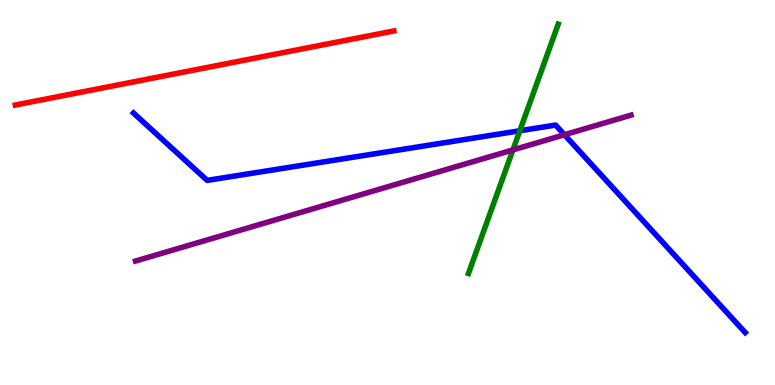[{'lines': ['blue', 'red'], 'intersections': []}, {'lines': ['green', 'red'], 'intersections': []}, {'lines': ['purple', 'red'], 'intersections': []}, {'lines': ['blue', 'green'], 'intersections': [{'x': 6.71, 'y': 6.6}]}, {'lines': ['blue', 'purple'], 'intersections': [{'x': 7.28, 'y': 6.5}]}, {'lines': ['green', 'purple'], 'intersections': [{'x': 6.62, 'y': 6.11}]}]